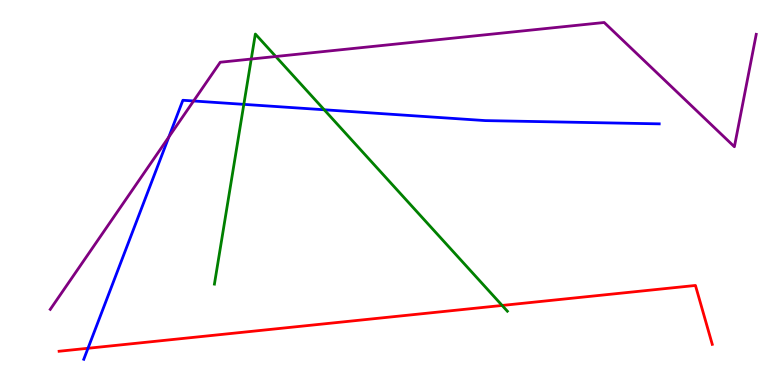[{'lines': ['blue', 'red'], 'intersections': [{'x': 1.14, 'y': 0.954}]}, {'lines': ['green', 'red'], 'intersections': [{'x': 6.48, 'y': 2.07}]}, {'lines': ['purple', 'red'], 'intersections': []}, {'lines': ['blue', 'green'], 'intersections': [{'x': 3.15, 'y': 7.29}, {'x': 4.18, 'y': 7.15}]}, {'lines': ['blue', 'purple'], 'intersections': [{'x': 2.18, 'y': 6.44}, {'x': 2.5, 'y': 7.38}]}, {'lines': ['green', 'purple'], 'intersections': [{'x': 3.24, 'y': 8.47}, {'x': 3.56, 'y': 8.53}]}]